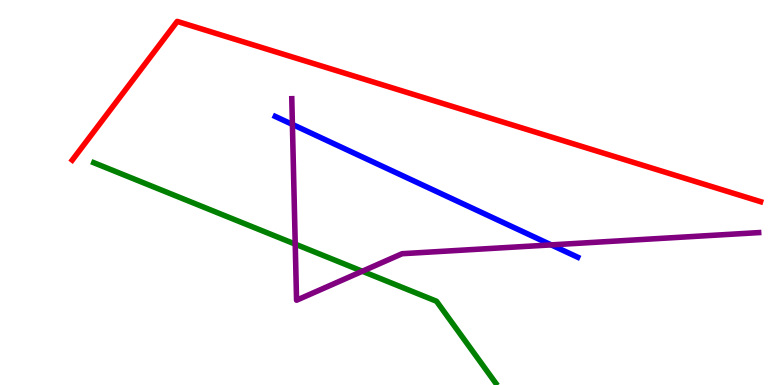[{'lines': ['blue', 'red'], 'intersections': []}, {'lines': ['green', 'red'], 'intersections': []}, {'lines': ['purple', 'red'], 'intersections': []}, {'lines': ['blue', 'green'], 'intersections': []}, {'lines': ['blue', 'purple'], 'intersections': [{'x': 3.77, 'y': 6.77}, {'x': 7.11, 'y': 3.64}]}, {'lines': ['green', 'purple'], 'intersections': [{'x': 3.81, 'y': 3.66}, {'x': 4.68, 'y': 2.95}]}]